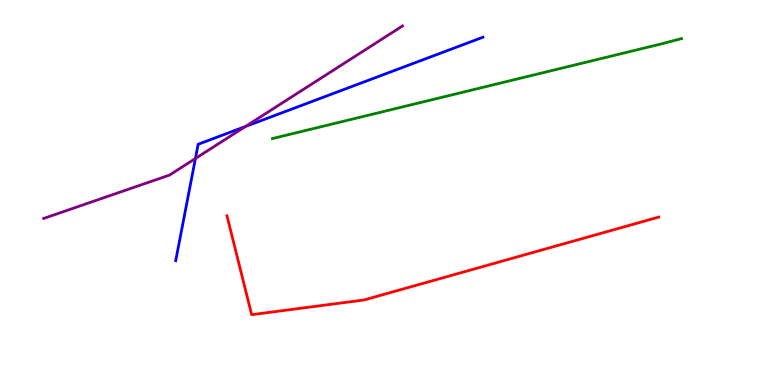[{'lines': ['blue', 'red'], 'intersections': []}, {'lines': ['green', 'red'], 'intersections': []}, {'lines': ['purple', 'red'], 'intersections': []}, {'lines': ['blue', 'green'], 'intersections': []}, {'lines': ['blue', 'purple'], 'intersections': [{'x': 2.52, 'y': 5.88}, {'x': 3.17, 'y': 6.71}]}, {'lines': ['green', 'purple'], 'intersections': []}]